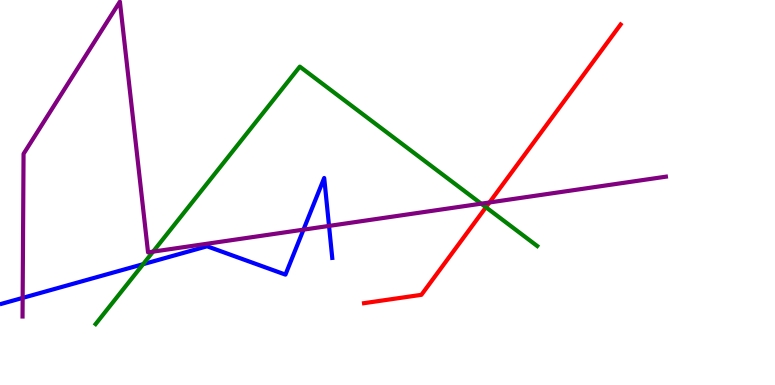[{'lines': ['blue', 'red'], 'intersections': []}, {'lines': ['green', 'red'], 'intersections': [{'x': 6.27, 'y': 4.62}]}, {'lines': ['purple', 'red'], 'intersections': [{'x': 6.32, 'y': 4.74}]}, {'lines': ['blue', 'green'], 'intersections': [{'x': 1.85, 'y': 3.14}]}, {'lines': ['blue', 'purple'], 'intersections': [{'x': 0.292, 'y': 2.26}, {'x': 3.92, 'y': 4.04}, {'x': 4.25, 'y': 4.13}]}, {'lines': ['green', 'purple'], 'intersections': [{'x': 1.98, 'y': 3.46}, {'x': 6.21, 'y': 4.71}]}]